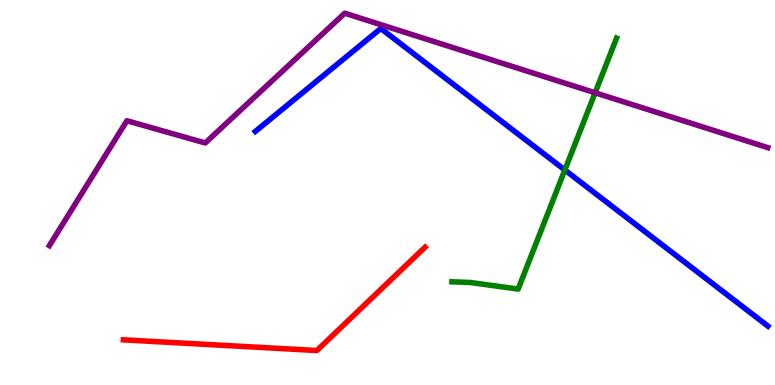[{'lines': ['blue', 'red'], 'intersections': []}, {'lines': ['green', 'red'], 'intersections': []}, {'lines': ['purple', 'red'], 'intersections': []}, {'lines': ['blue', 'green'], 'intersections': [{'x': 7.29, 'y': 5.58}]}, {'lines': ['blue', 'purple'], 'intersections': []}, {'lines': ['green', 'purple'], 'intersections': [{'x': 7.68, 'y': 7.59}]}]